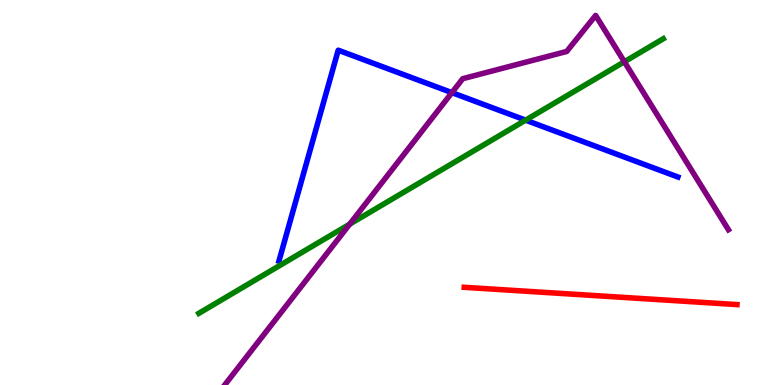[{'lines': ['blue', 'red'], 'intersections': []}, {'lines': ['green', 'red'], 'intersections': []}, {'lines': ['purple', 'red'], 'intersections': []}, {'lines': ['blue', 'green'], 'intersections': [{'x': 6.78, 'y': 6.88}]}, {'lines': ['blue', 'purple'], 'intersections': [{'x': 5.83, 'y': 7.59}]}, {'lines': ['green', 'purple'], 'intersections': [{'x': 4.51, 'y': 4.18}, {'x': 8.06, 'y': 8.4}]}]